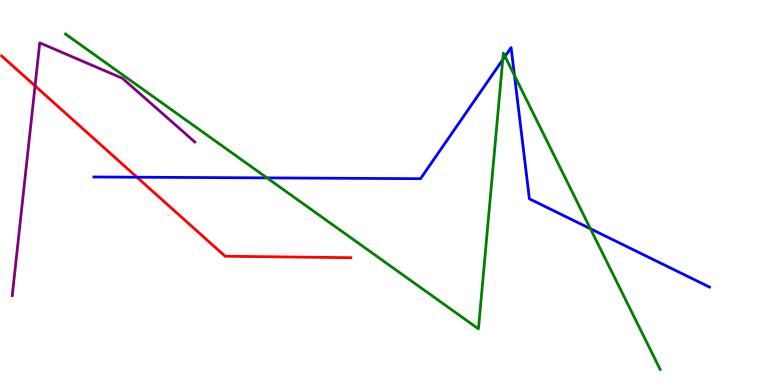[{'lines': ['blue', 'red'], 'intersections': [{'x': 1.77, 'y': 5.4}]}, {'lines': ['green', 'red'], 'intersections': []}, {'lines': ['purple', 'red'], 'intersections': [{'x': 0.452, 'y': 7.77}]}, {'lines': ['blue', 'green'], 'intersections': [{'x': 3.45, 'y': 5.38}, {'x': 6.49, 'y': 8.45}, {'x': 6.52, 'y': 8.53}, {'x': 6.64, 'y': 8.04}, {'x': 7.62, 'y': 4.06}]}, {'lines': ['blue', 'purple'], 'intersections': []}, {'lines': ['green', 'purple'], 'intersections': []}]